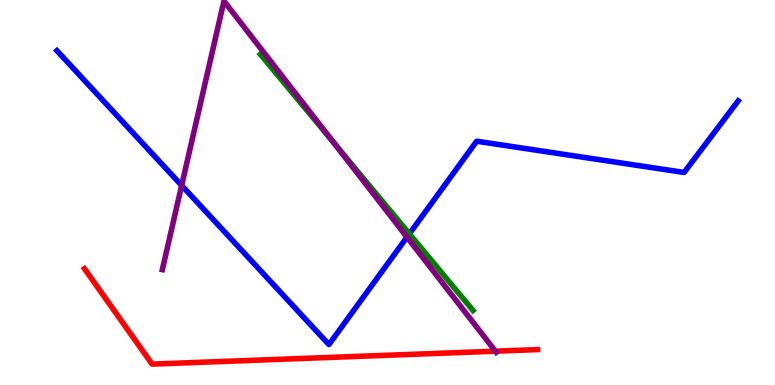[{'lines': ['blue', 'red'], 'intersections': []}, {'lines': ['green', 'red'], 'intersections': []}, {'lines': ['purple', 'red'], 'intersections': [{'x': 6.39, 'y': 0.878}]}, {'lines': ['blue', 'green'], 'intersections': [{'x': 5.28, 'y': 3.93}]}, {'lines': ['blue', 'purple'], 'intersections': [{'x': 2.34, 'y': 5.18}, {'x': 5.25, 'y': 3.84}]}, {'lines': ['green', 'purple'], 'intersections': [{'x': 4.31, 'y': 6.29}]}]